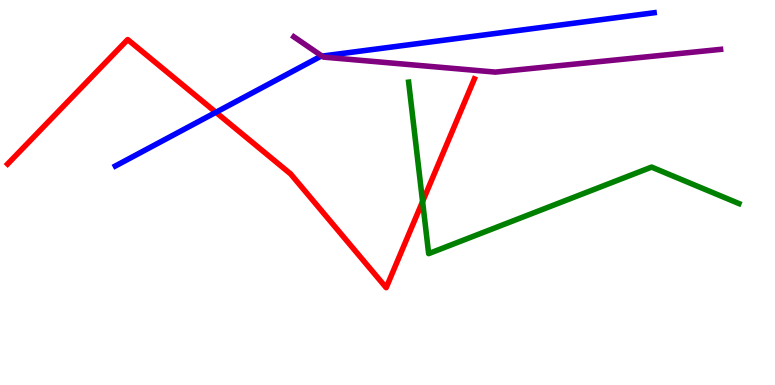[{'lines': ['blue', 'red'], 'intersections': [{'x': 2.79, 'y': 7.08}]}, {'lines': ['green', 'red'], 'intersections': [{'x': 5.45, 'y': 4.76}]}, {'lines': ['purple', 'red'], 'intersections': []}, {'lines': ['blue', 'green'], 'intersections': []}, {'lines': ['blue', 'purple'], 'intersections': [{'x': 4.16, 'y': 8.54}]}, {'lines': ['green', 'purple'], 'intersections': []}]